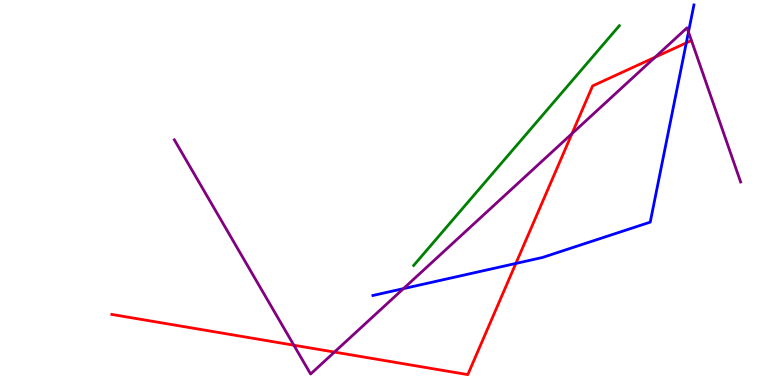[{'lines': ['blue', 'red'], 'intersections': [{'x': 6.66, 'y': 3.16}, {'x': 8.86, 'y': 8.89}]}, {'lines': ['green', 'red'], 'intersections': []}, {'lines': ['purple', 'red'], 'intersections': [{'x': 3.79, 'y': 1.03}, {'x': 4.32, 'y': 0.855}, {'x': 7.38, 'y': 6.53}, {'x': 8.45, 'y': 8.51}]}, {'lines': ['blue', 'green'], 'intersections': []}, {'lines': ['blue', 'purple'], 'intersections': [{'x': 5.21, 'y': 2.5}, {'x': 8.88, 'y': 9.17}]}, {'lines': ['green', 'purple'], 'intersections': []}]